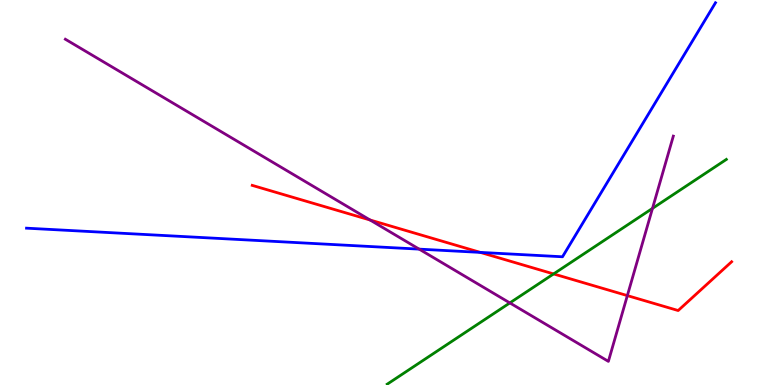[{'lines': ['blue', 'red'], 'intersections': [{'x': 6.2, 'y': 3.44}]}, {'lines': ['green', 'red'], 'intersections': [{'x': 7.14, 'y': 2.89}]}, {'lines': ['purple', 'red'], 'intersections': [{'x': 4.78, 'y': 4.29}, {'x': 8.09, 'y': 2.32}]}, {'lines': ['blue', 'green'], 'intersections': []}, {'lines': ['blue', 'purple'], 'intersections': [{'x': 5.41, 'y': 3.53}]}, {'lines': ['green', 'purple'], 'intersections': [{'x': 6.58, 'y': 2.13}, {'x': 8.42, 'y': 4.59}]}]